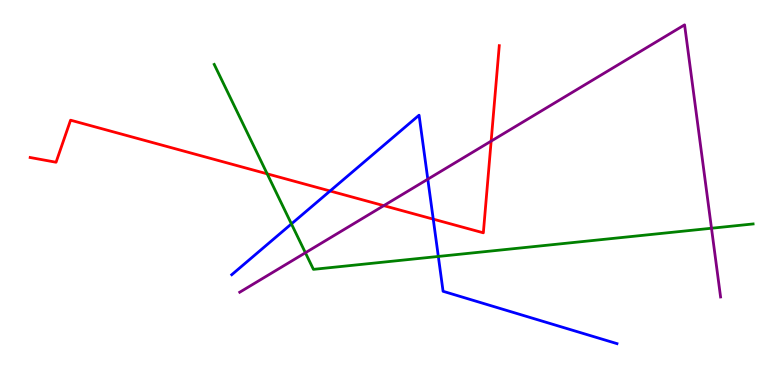[{'lines': ['blue', 'red'], 'intersections': [{'x': 4.26, 'y': 5.04}, {'x': 5.59, 'y': 4.31}]}, {'lines': ['green', 'red'], 'intersections': [{'x': 3.45, 'y': 5.48}]}, {'lines': ['purple', 'red'], 'intersections': [{'x': 4.95, 'y': 4.66}, {'x': 6.34, 'y': 6.33}]}, {'lines': ['blue', 'green'], 'intersections': [{'x': 3.76, 'y': 4.18}, {'x': 5.66, 'y': 3.34}]}, {'lines': ['blue', 'purple'], 'intersections': [{'x': 5.52, 'y': 5.35}]}, {'lines': ['green', 'purple'], 'intersections': [{'x': 3.94, 'y': 3.43}, {'x': 9.18, 'y': 4.07}]}]